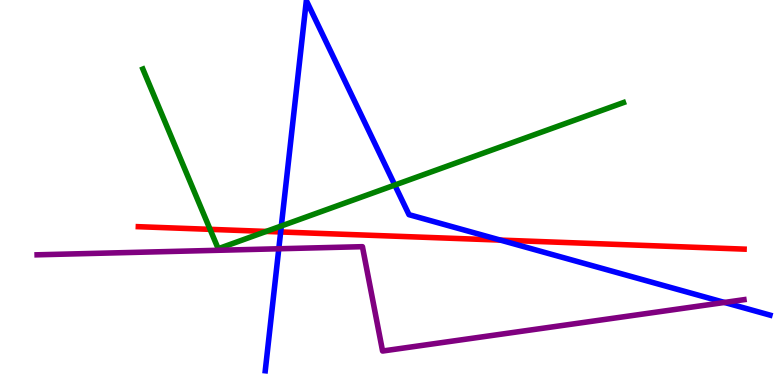[{'lines': ['blue', 'red'], 'intersections': [{'x': 3.62, 'y': 3.98}, {'x': 6.46, 'y': 3.76}]}, {'lines': ['green', 'red'], 'intersections': [{'x': 2.71, 'y': 4.04}, {'x': 3.43, 'y': 3.99}]}, {'lines': ['purple', 'red'], 'intersections': []}, {'lines': ['blue', 'green'], 'intersections': [{'x': 3.63, 'y': 4.13}, {'x': 5.09, 'y': 5.19}]}, {'lines': ['blue', 'purple'], 'intersections': [{'x': 3.6, 'y': 3.54}, {'x': 9.35, 'y': 2.14}]}, {'lines': ['green', 'purple'], 'intersections': []}]